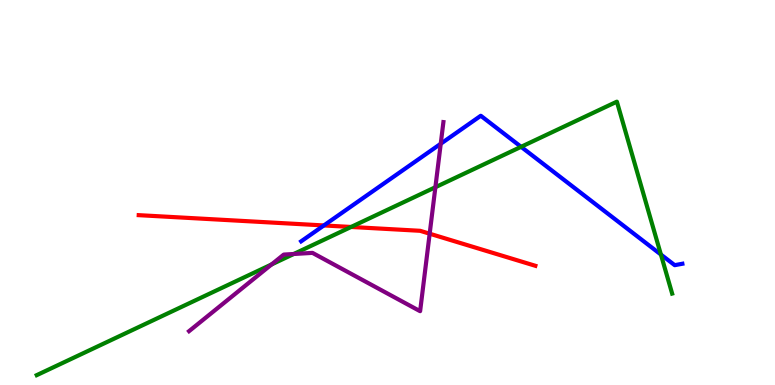[{'lines': ['blue', 'red'], 'intersections': [{'x': 4.18, 'y': 4.14}]}, {'lines': ['green', 'red'], 'intersections': [{'x': 4.53, 'y': 4.1}]}, {'lines': ['purple', 'red'], 'intersections': [{'x': 5.54, 'y': 3.93}]}, {'lines': ['blue', 'green'], 'intersections': [{'x': 6.72, 'y': 6.19}, {'x': 8.53, 'y': 3.39}]}, {'lines': ['blue', 'purple'], 'intersections': [{'x': 5.69, 'y': 6.27}]}, {'lines': ['green', 'purple'], 'intersections': [{'x': 3.5, 'y': 3.13}, {'x': 3.79, 'y': 3.4}, {'x': 5.62, 'y': 5.14}]}]